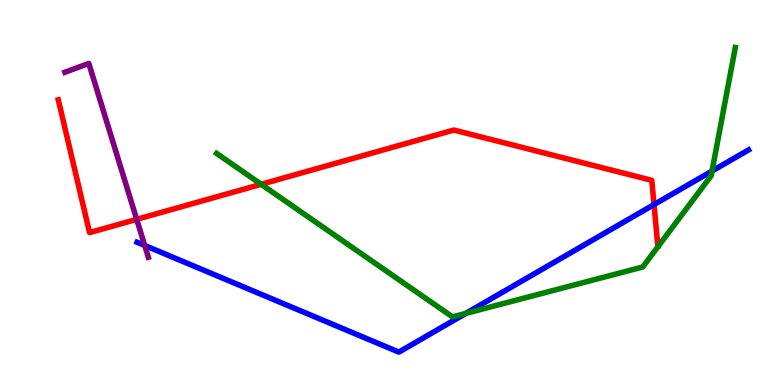[{'lines': ['blue', 'red'], 'intersections': [{'x': 8.44, 'y': 4.69}]}, {'lines': ['green', 'red'], 'intersections': [{'x': 3.37, 'y': 5.21}]}, {'lines': ['purple', 'red'], 'intersections': [{'x': 1.76, 'y': 4.3}]}, {'lines': ['blue', 'green'], 'intersections': [{'x': 6.01, 'y': 1.86}, {'x': 9.19, 'y': 5.56}]}, {'lines': ['blue', 'purple'], 'intersections': [{'x': 1.87, 'y': 3.62}]}, {'lines': ['green', 'purple'], 'intersections': []}]